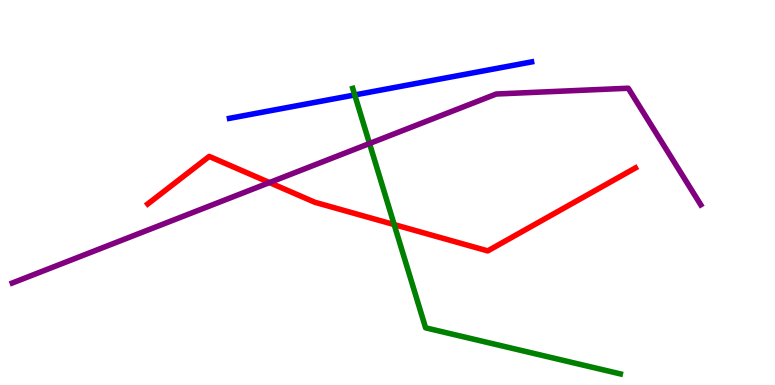[{'lines': ['blue', 'red'], 'intersections': []}, {'lines': ['green', 'red'], 'intersections': [{'x': 5.09, 'y': 4.17}]}, {'lines': ['purple', 'red'], 'intersections': [{'x': 3.48, 'y': 5.26}]}, {'lines': ['blue', 'green'], 'intersections': [{'x': 4.58, 'y': 7.53}]}, {'lines': ['blue', 'purple'], 'intersections': []}, {'lines': ['green', 'purple'], 'intersections': [{'x': 4.77, 'y': 6.27}]}]